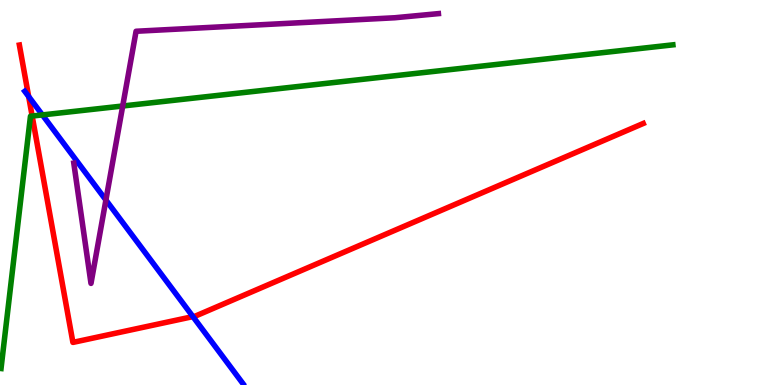[{'lines': ['blue', 'red'], 'intersections': [{'x': 0.37, 'y': 7.49}, {'x': 2.49, 'y': 1.78}]}, {'lines': ['green', 'red'], 'intersections': [{'x': 0.415, 'y': 6.99}]}, {'lines': ['purple', 'red'], 'intersections': []}, {'lines': ['blue', 'green'], 'intersections': [{'x': 0.547, 'y': 7.02}]}, {'lines': ['blue', 'purple'], 'intersections': [{'x': 1.37, 'y': 4.8}]}, {'lines': ['green', 'purple'], 'intersections': [{'x': 1.58, 'y': 7.25}]}]